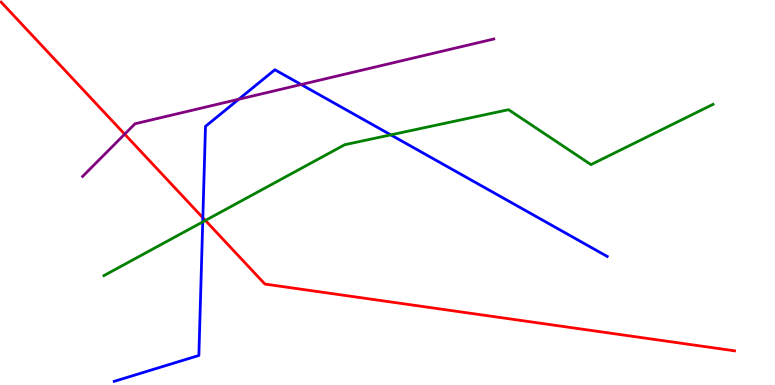[{'lines': ['blue', 'red'], 'intersections': [{'x': 2.62, 'y': 4.34}]}, {'lines': ['green', 'red'], 'intersections': [{'x': 2.65, 'y': 4.27}]}, {'lines': ['purple', 'red'], 'intersections': [{'x': 1.61, 'y': 6.52}]}, {'lines': ['blue', 'green'], 'intersections': [{'x': 2.62, 'y': 4.24}, {'x': 5.04, 'y': 6.5}]}, {'lines': ['blue', 'purple'], 'intersections': [{'x': 3.08, 'y': 7.42}, {'x': 3.89, 'y': 7.8}]}, {'lines': ['green', 'purple'], 'intersections': []}]